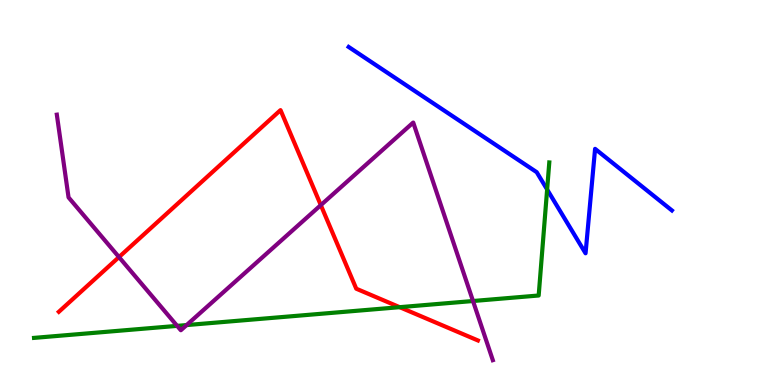[{'lines': ['blue', 'red'], 'intersections': []}, {'lines': ['green', 'red'], 'intersections': [{'x': 5.16, 'y': 2.02}]}, {'lines': ['purple', 'red'], 'intersections': [{'x': 1.54, 'y': 3.32}, {'x': 4.14, 'y': 4.67}]}, {'lines': ['blue', 'green'], 'intersections': [{'x': 7.06, 'y': 5.08}]}, {'lines': ['blue', 'purple'], 'intersections': []}, {'lines': ['green', 'purple'], 'intersections': [{'x': 2.29, 'y': 1.54}, {'x': 2.41, 'y': 1.56}, {'x': 6.1, 'y': 2.18}]}]